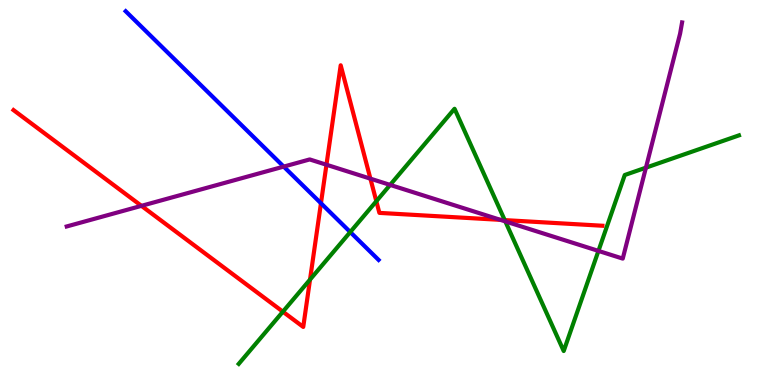[{'lines': ['blue', 'red'], 'intersections': [{'x': 4.14, 'y': 4.72}]}, {'lines': ['green', 'red'], 'intersections': [{'x': 3.65, 'y': 1.9}, {'x': 4.0, 'y': 2.74}, {'x': 4.86, 'y': 4.77}, {'x': 6.51, 'y': 4.28}]}, {'lines': ['purple', 'red'], 'intersections': [{'x': 1.83, 'y': 4.65}, {'x': 4.21, 'y': 5.72}, {'x': 4.78, 'y': 5.36}, {'x': 6.46, 'y': 4.29}]}, {'lines': ['blue', 'green'], 'intersections': [{'x': 4.52, 'y': 3.97}]}, {'lines': ['blue', 'purple'], 'intersections': [{'x': 3.66, 'y': 5.67}]}, {'lines': ['green', 'purple'], 'intersections': [{'x': 5.03, 'y': 5.2}, {'x': 6.52, 'y': 4.25}, {'x': 7.72, 'y': 3.48}, {'x': 8.33, 'y': 5.65}]}]